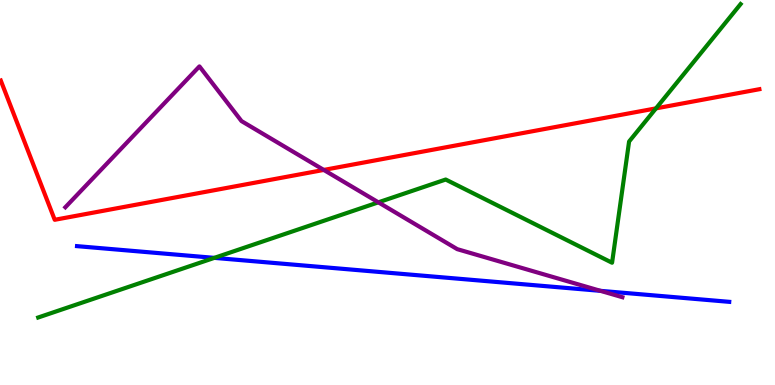[{'lines': ['blue', 'red'], 'intersections': []}, {'lines': ['green', 'red'], 'intersections': [{'x': 8.46, 'y': 7.19}]}, {'lines': ['purple', 'red'], 'intersections': [{'x': 4.18, 'y': 5.59}]}, {'lines': ['blue', 'green'], 'intersections': [{'x': 2.77, 'y': 3.3}]}, {'lines': ['blue', 'purple'], 'intersections': [{'x': 7.75, 'y': 2.45}]}, {'lines': ['green', 'purple'], 'intersections': [{'x': 4.88, 'y': 4.74}]}]